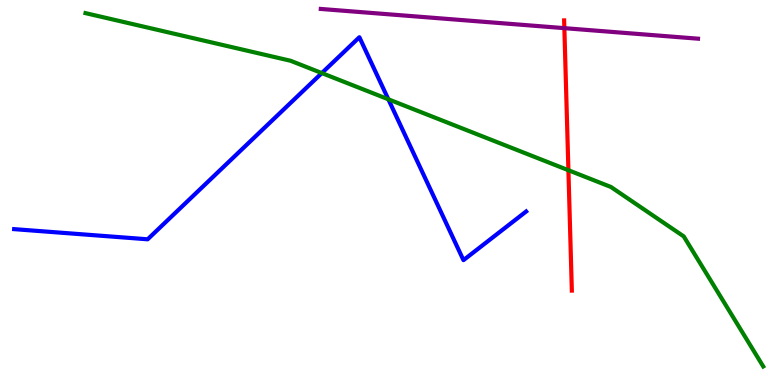[{'lines': ['blue', 'red'], 'intersections': []}, {'lines': ['green', 'red'], 'intersections': [{'x': 7.33, 'y': 5.58}]}, {'lines': ['purple', 'red'], 'intersections': [{'x': 7.28, 'y': 9.27}]}, {'lines': ['blue', 'green'], 'intersections': [{'x': 4.15, 'y': 8.1}, {'x': 5.01, 'y': 7.42}]}, {'lines': ['blue', 'purple'], 'intersections': []}, {'lines': ['green', 'purple'], 'intersections': []}]